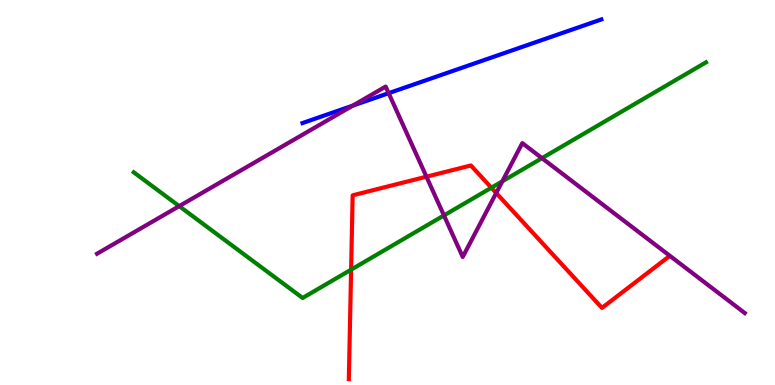[{'lines': ['blue', 'red'], 'intersections': []}, {'lines': ['green', 'red'], 'intersections': [{'x': 4.53, 'y': 3.0}, {'x': 6.34, 'y': 5.12}]}, {'lines': ['purple', 'red'], 'intersections': [{'x': 5.5, 'y': 5.41}, {'x': 6.4, 'y': 4.99}]}, {'lines': ['blue', 'green'], 'intersections': []}, {'lines': ['blue', 'purple'], 'intersections': [{'x': 4.55, 'y': 7.26}, {'x': 5.01, 'y': 7.58}]}, {'lines': ['green', 'purple'], 'intersections': [{'x': 2.31, 'y': 4.65}, {'x': 5.73, 'y': 4.4}, {'x': 6.48, 'y': 5.29}, {'x': 6.99, 'y': 5.89}]}]